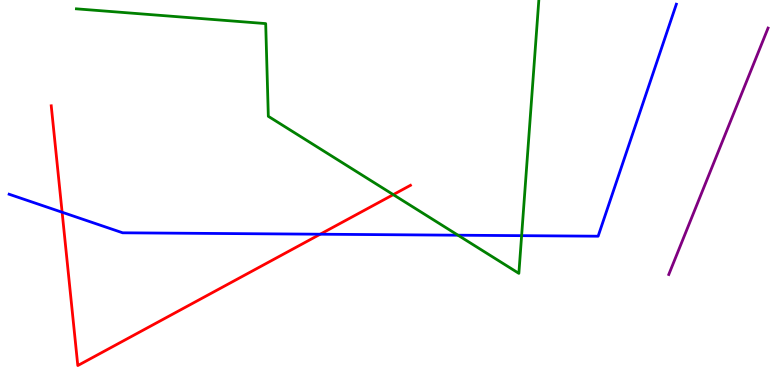[{'lines': ['blue', 'red'], 'intersections': [{'x': 0.802, 'y': 4.49}, {'x': 4.13, 'y': 3.92}]}, {'lines': ['green', 'red'], 'intersections': [{'x': 5.07, 'y': 4.94}]}, {'lines': ['purple', 'red'], 'intersections': []}, {'lines': ['blue', 'green'], 'intersections': [{'x': 5.91, 'y': 3.89}, {'x': 6.73, 'y': 3.88}]}, {'lines': ['blue', 'purple'], 'intersections': []}, {'lines': ['green', 'purple'], 'intersections': []}]